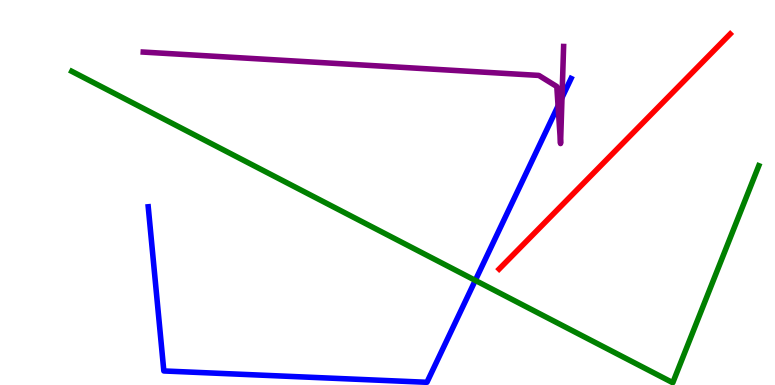[{'lines': ['blue', 'red'], 'intersections': []}, {'lines': ['green', 'red'], 'intersections': []}, {'lines': ['purple', 'red'], 'intersections': []}, {'lines': ['blue', 'green'], 'intersections': [{'x': 6.13, 'y': 2.72}]}, {'lines': ['blue', 'purple'], 'intersections': [{'x': 7.2, 'y': 7.25}, {'x': 7.25, 'y': 7.46}]}, {'lines': ['green', 'purple'], 'intersections': []}]